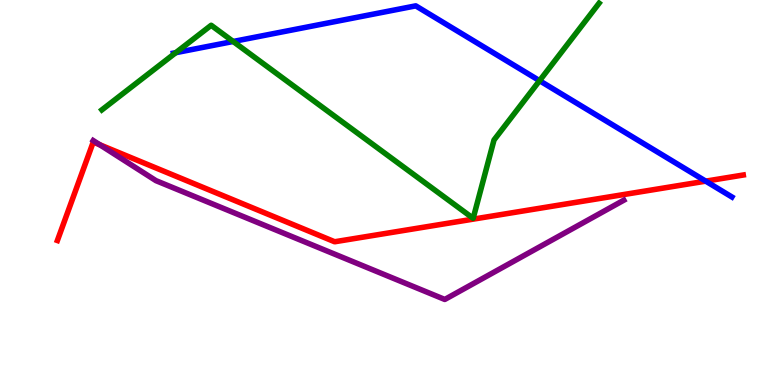[{'lines': ['blue', 'red'], 'intersections': [{'x': 9.11, 'y': 5.29}]}, {'lines': ['green', 'red'], 'intersections': []}, {'lines': ['purple', 'red'], 'intersections': [{'x': 1.29, 'y': 6.24}]}, {'lines': ['blue', 'green'], 'intersections': [{'x': 2.27, 'y': 8.63}, {'x': 3.01, 'y': 8.92}, {'x': 6.96, 'y': 7.9}]}, {'lines': ['blue', 'purple'], 'intersections': []}, {'lines': ['green', 'purple'], 'intersections': []}]